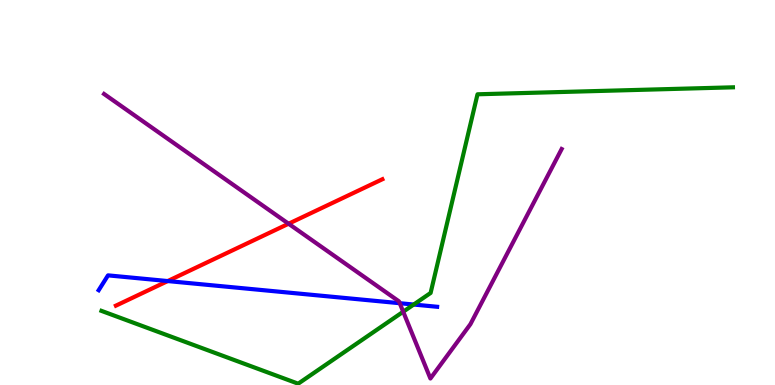[{'lines': ['blue', 'red'], 'intersections': [{'x': 2.16, 'y': 2.7}]}, {'lines': ['green', 'red'], 'intersections': []}, {'lines': ['purple', 'red'], 'intersections': [{'x': 3.72, 'y': 4.19}]}, {'lines': ['blue', 'green'], 'intersections': [{'x': 5.34, 'y': 2.09}]}, {'lines': ['blue', 'purple'], 'intersections': [{'x': 5.16, 'y': 2.12}]}, {'lines': ['green', 'purple'], 'intersections': [{'x': 5.2, 'y': 1.9}]}]